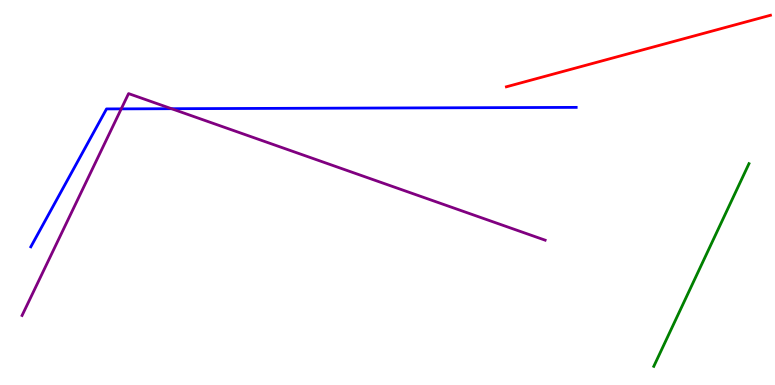[{'lines': ['blue', 'red'], 'intersections': []}, {'lines': ['green', 'red'], 'intersections': []}, {'lines': ['purple', 'red'], 'intersections': []}, {'lines': ['blue', 'green'], 'intersections': []}, {'lines': ['blue', 'purple'], 'intersections': [{'x': 1.56, 'y': 7.17}, {'x': 2.21, 'y': 7.18}]}, {'lines': ['green', 'purple'], 'intersections': []}]